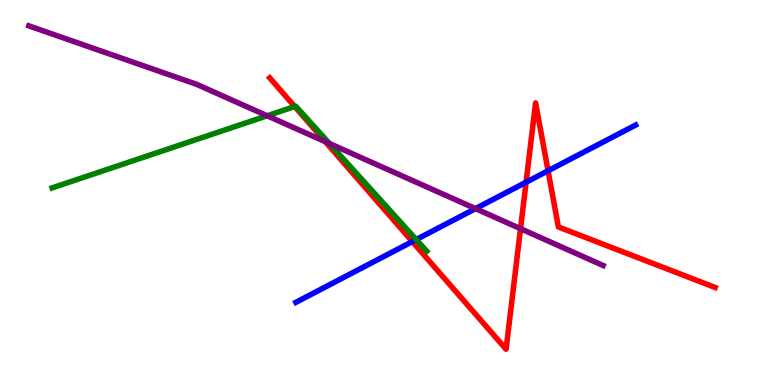[{'lines': ['blue', 'red'], 'intersections': [{'x': 5.32, 'y': 3.73}, {'x': 6.79, 'y': 5.27}, {'x': 7.07, 'y': 5.56}]}, {'lines': ['green', 'red'], 'intersections': [{'x': 3.8, 'y': 7.23}]}, {'lines': ['purple', 'red'], 'intersections': [{'x': 4.2, 'y': 6.32}, {'x': 6.72, 'y': 4.06}]}, {'lines': ['blue', 'green'], 'intersections': [{'x': 5.37, 'y': 3.78}]}, {'lines': ['blue', 'purple'], 'intersections': [{'x': 6.14, 'y': 4.58}]}, {'lines': ['green', 'purple'], 'intersections': [{'x': 3.45, 'y': 6.99}, {'x': 4.25, 'y': 6.27}]}]